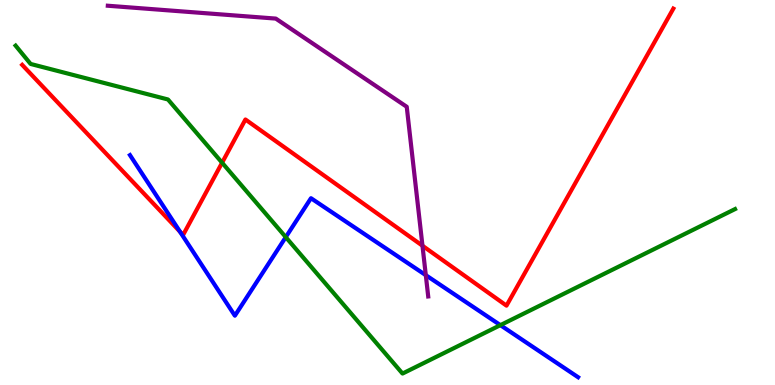[{'lines': ['blue', 'red'], 'intersections': [{'x': 2.32, 'y': 3.98}]}, {'lines': ['green', 'red'], 'intersections': [{'x': 2.87, 'y': 5.77}]}, {'lines': ['purple', 'red'], 'intersections': [{'x': 5.45, 'y': 3.62}]}, {'lines': ['blue', 'green'], 'intersections': [{'x': 3.69, 'y': 3.84}, {'x': 6.46, 'y': 1.55}]}, {'lines': ['blue', 'purple'], 'intersections': [{'x': 5.49, 'y': 2.85}]}, {'lines': ['green', 'purple'], 'intersections': []}]